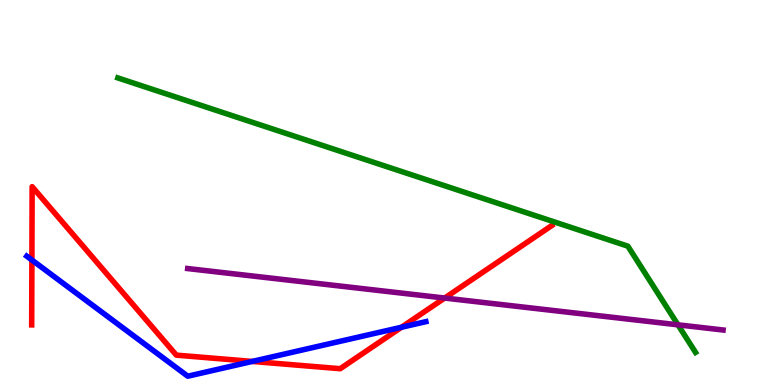[{'lines': ['blue', 'red'], 'intersections': [{'x': 0.412, 'y': 3.25}, {'x': 3.25, 'y': 0.612}, {'x': 5.18, 'y': 1.5}]}, {'lines': ['green', 'red'], 'intersections': []}, {'lines': ['purple', 'red'], 'intersections': [{'x': 5.74, 'y': 2.26}]}, {'lines': ['blue', 'green'], 'intersections': []}, {'lines': ['blue', 'purple'], 'intersections': []}, {'lines': ['green', 'purple'], 'intersections': [{'x': 8.75, 'y': 1.56}]}]